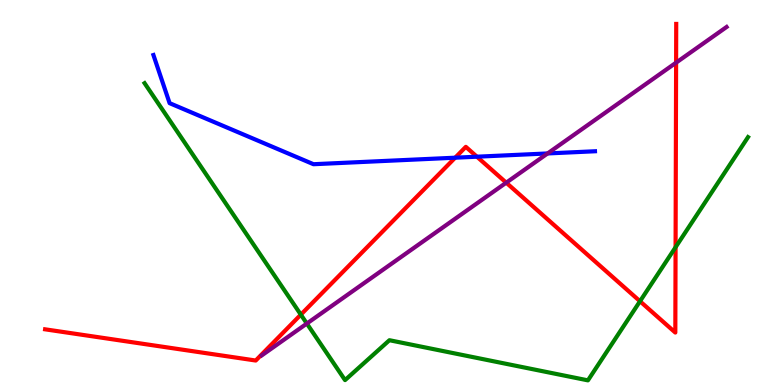[{'lines': ['blue', 'red'], 'intersections': [{'x': 5.87, 'y': 5.9}, {'x': 6.15, 'y': 5.93}]}, {'lines': ['green', 'red'], 'intersections': [{'x': 3.88, 'y': 1.83}, {'x': 8.26, 'y': 2.18}, {'x': 8.72, 'y': 3.58}]}, {'lines': ['purple', 'red'], 'intersections': [{'x': 6.53, 'y': 5.26}, {'x': 8.72, 'y': 8.37}]}, {'lines': ['blue', 'green'], 'intersections': []}, {'lines': ['blue', 'purple'], 'intersections': [{'x': 7.07, 'y': 6.01}]}, {'lines': ['green', 'purple'], 'intersections': [{'x': 3.96, 'y': 1.6}]}]